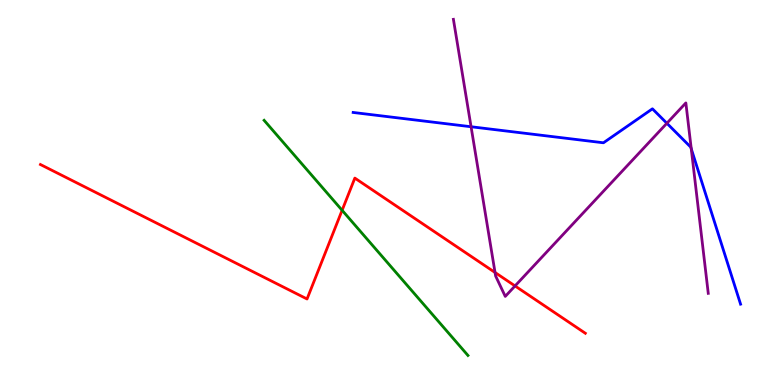[{'lines': ['blue', 'red'], 'intersections': []}, {'lines': ['green', 'red'], 'intersections': [{'x': 4.41, 'y': 4.54}]}, {'lines': ['purple', 'red'], 'intersections': [{'x': 6.39, 'y': 2.92}, {'x': 6.65, 'y': 2.57}]}, {'lines': ['blue', 'green'], 'intersections': []}, {'lines': ['blue', 'purple'], 'intersections': [{'x': 6.08, 'y': 6.71}, {'x': 8.6, 'y': 6.8}, {'x': 8.92, 'y': 6.14}]}, {'lines': ['green', 'purple'], 'intersections': []}]